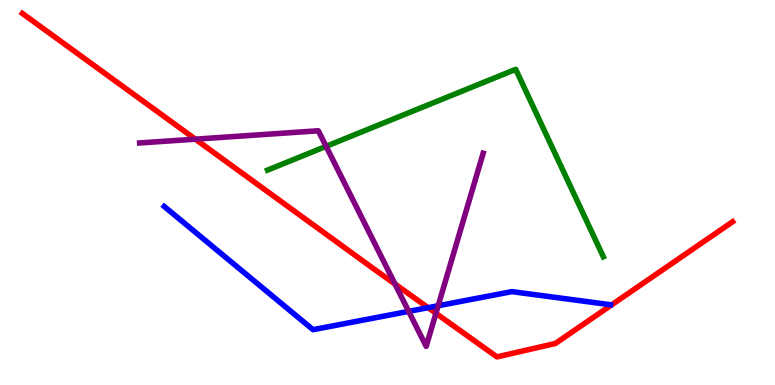[{'lines': ['blue', 'red'], 'intersections': [{'x': 5.52, 'y': 2.01}]}, {'lines': ['green', 'red'], 'intersections': []}, {'lines': ['purple', 'red'], 'intersections': [{'x': 2.52, 'y': 6.39}, {'x': 5.1, 'y': 2.62}, {'x': 5.63, 'y': 1.86}]}, {'lines': ['blue', 'green'], 'intersections': []}, {'lines': ['blue', 'purple'], 'intersections': [{'x': 5.27, 'y': 1.91}, {'x': 5.65, 'y': 2.06}]}, {'lines': ['green', 'purple'], 'intersections': [{'x': 4.21, 'y': 6.2}]}]